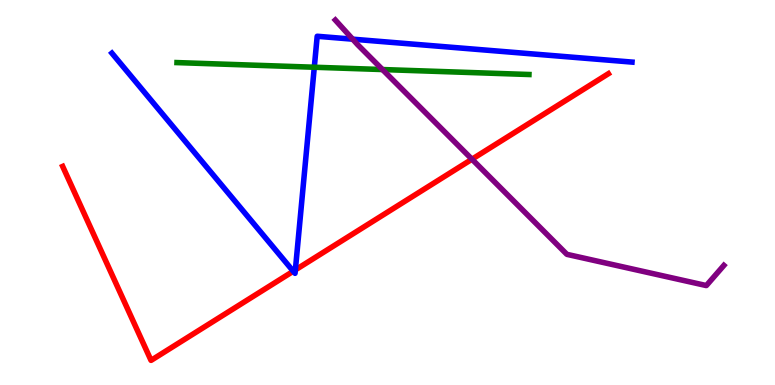[{'lines': ['blue', 'red'], 'intersections': [{'x': 3.78, 'y': 2.95}, {'x': 3.81, 'y': 2.99}]}, {'lines': ['green', 'red'], 'intersections': []}, {'lines': ['purple', 'red'], 'intersections': [{'x': 6.09, 'y': 5.86}]}, {'lines': ['blue', 'green'], 'intersections': [{'x': 4.06, 'y': 8.25}]}, {'lines': ['blue', 'purple'], 'intersections': [{'x': 4.55, 'y': 8.98}]}, {'lines': ['green', 'purple'], 'intersections': [{'x': 4.94, 'y': 8.19}]}]